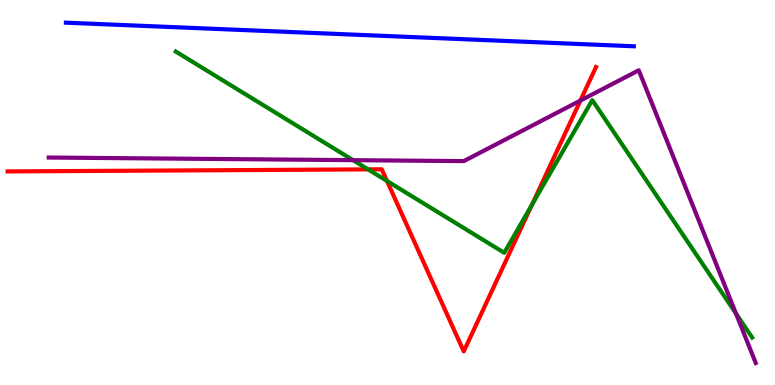[{'lines': ['blue', 'red'], 'intersections': []}, {'lines': ['green', 'red'], 'intersections': [{'x': 4.75, 'y': 5.6}, {'x': 4.99, 'y': 5.3}, {'x': 6.86, 'y': 4.68}]}, {'lines': ['purple', 'red'], 'intersections': [{'x': 7.49, 'y': 7.39}]}, {'lines': ['blue', 'green'], 'intersections': []}, {'lines': ['blue', 'purple'], 'intersections': []}, {'lines': ['green', 'purple'], 'intersections': [{'x': 4.56, 'y': 5.84}, {'x': 9.5, 'y': 1.86}]}]